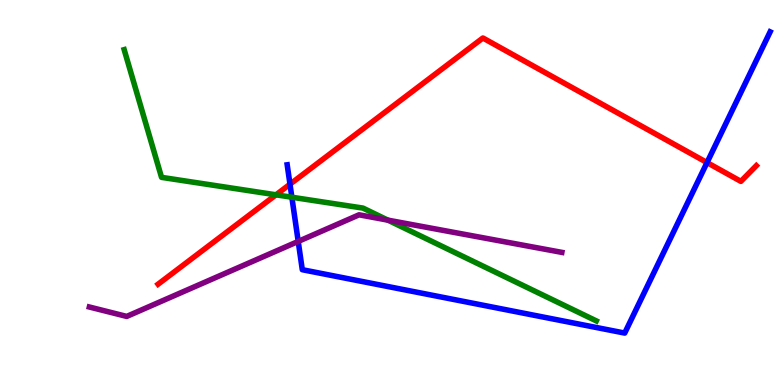[{'lines': ['blue', 'red'], 'intersections': [{'x': 3.74, 'y': 5.22}, {'x': 9.12, 'y': 5.78}]}, {'lines': ['green', 'red'], 'intersections': [{'x': 3.56, 'y': 4.94}]}, {'lines': ['purple', 'red'], 'intersections': []}, {'lines': ['blue', 'green'], 'intersections': [{'x': 3.77, 'y': 4.88}]}, {'lines': ['blue', 'purple'], 'intersections': [{'x': 3.85, 'y': 3.73}]}, {'lines': ['green', 'purple'], 'intersections': [{'x': 5.01, 'y': 4.28}]}]